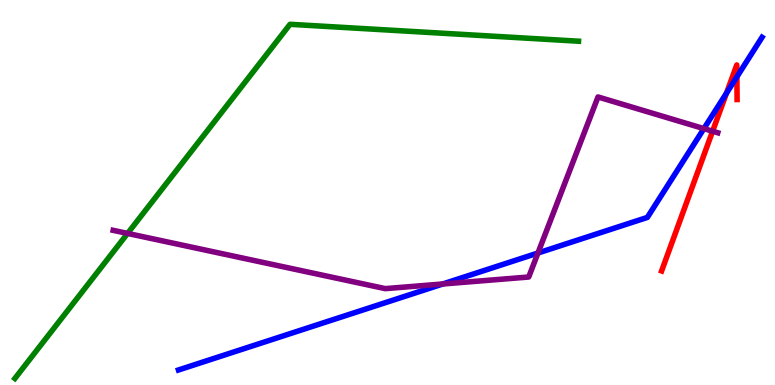[{'lines': ['blue', 'red'], 'intersections': [{'x': 9.37, 'y': 7.58}, {'x': 9.51, 'y': 8.0}]}, {'lines': ['green', 'red'], 'intersections': []}, {'lines': ['purple', 'red'], 'intersections': [{'x': 9.19, 'y': 6.59}]}, {'lines': ['blue', 'green'], 'intersections': []}, {'lines': ['blue', 'purple'], 'intersections': [{'x': 5.71, 'y': 2.62}, {'x': 6.94, 'y': 3.43}, {'x': 9.08, 'y': 6.66}]}, {'lines': ['green', 'purple'], 'intersections': [{'x': 1.65, 'y': 3.94}]}]